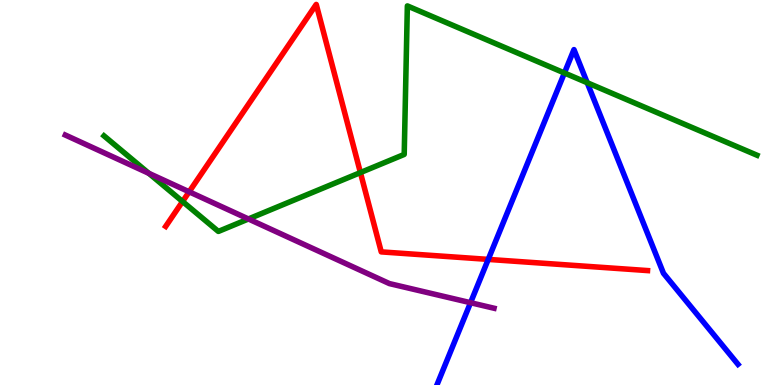[{'lines': ['blue', 'red'], 'intersections': [{'x': 6.3, 'y': 3.26}]}, {'lines': ['green', 'red'], 'intersections': [{'x': 2.36, 'y': 4.77}, {'x': 4.65, 'y': 5.52}]}, {'lines': ['purple', 'red'], 'intersections': [{'x': 2.44, 'y': 5.02}]}, {'lines': ['blue', 'green'], 'intersections': [{'x': 7.28, 'y': 8.1}, {'x': 7.58, 'y': 7.85}]}, {'lines': ['blue', 'purple'], 'intersections': [{'x': 6.07, 'y': 2.14}]}, {'lines': ['green', 'purple'], 'intersections': [{'x': 1.92, 'y': 5.5}, {'x': 3.21, 'y': 4.31}]}]